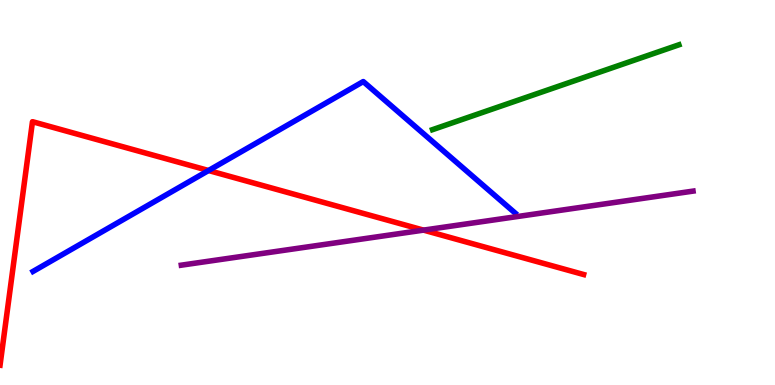[{'lines': ['blue', 'red'], 'intersections': [{'x': 2.69, 'y': 5.57}]}, {'lines': ['green', 'red'], 'intersections': []}, {'lines': ['purple', 'red'], 'intersections': [{'x': 5.46, 'y': 4.02}]}, {'lines': ['blue', 'green'], 'intersections': []}, {'lines': ['blue', 'purple'], 'intersections': []}, {'lines': ['green', 'purple'], 'intersections': []}]